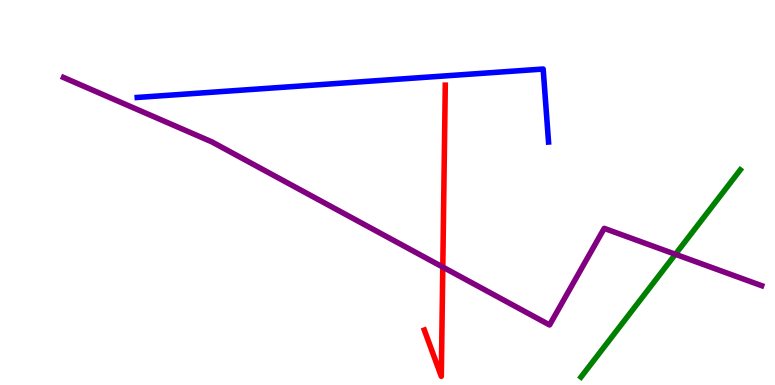[{'lines': ['blue', 'red'], 'intersections': []}, {'lines': ['green', 'red'], 'intersections': []}, {'lines': ['purple', 'red'], 'intersections': [{'x': 5.71, 'y': 3.06}]}, {'lines': ['blue', 'green'], 'intersections': []}, {'lines': ['blue', 'purple'], 'intersections': []}, {'lines': ['green', 'purple'], 'intersections': [{'x': 8.71, 'y': 3.4}]}]